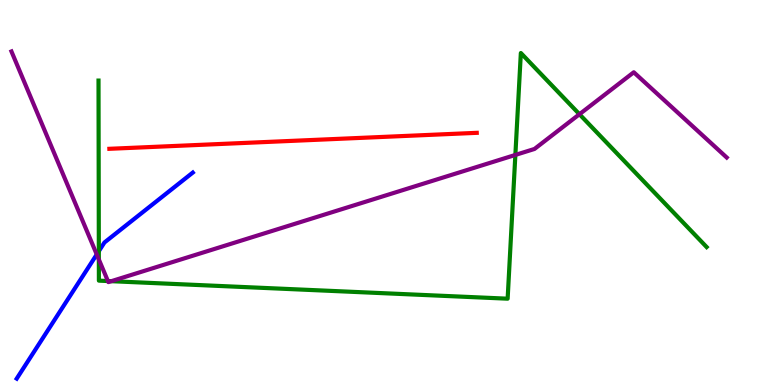[{'lines': ['blue', 'red'], 'intersections': []}, {'lines': ['green', 'red'], 'intersections': []}, {'lines': ['purple', 'red'], 'intersections': []}, {'lines': ['blue', 'green'], 'intersections': [{'x': 1.28, 'y': 3.48}]}, {'lines': ['blue', 'purple'], 'intersections': [{'x': 1.25, 'y': 3.39}]}, {'lines': ['green', 'purple'], 'intersections': [{'x': 1.28, 'y': 3.26}, {'x': 1.39, 'y': 2.7}, {'x': 1.44, 'y': 2.7}, {'x': 6.65, 'y': 5.98}, {'x': 7.48, 'y': 7.03}]}]